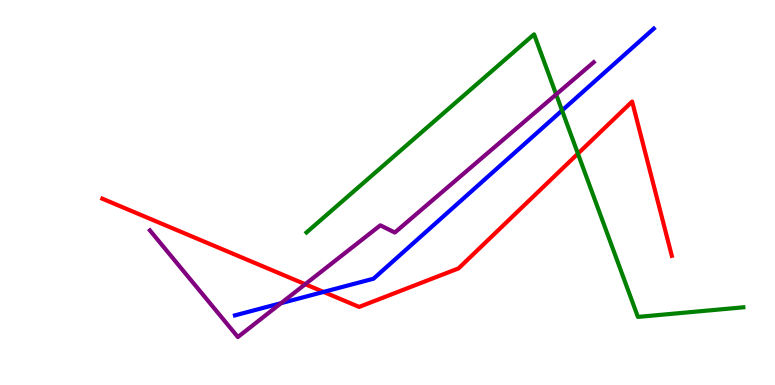[{'lines': ['blue', 'red'], 'intersections': [{'x': 4.17, 'y': 2.42}]}, {'lines': ['green', 'red'], 'intersections': [{'x': 7.46, 'y': 6.01}]}, {'lines': ['purple', 'red'], 'intersections': [{'x': 3.94, 'y': 2.62}]}, {'lines': ['blue', 'green'], 'intersections': [{'x': 7.25, 'y': 7.13}]}, {'lines': ['blue', 'purple'], 'intersections': [{'x': 3.63, 'y': 2.13}]}, {'lines': ['green', 'purple'], 'intersections': [{'x': 7.18, 'y': 7.55}]}]